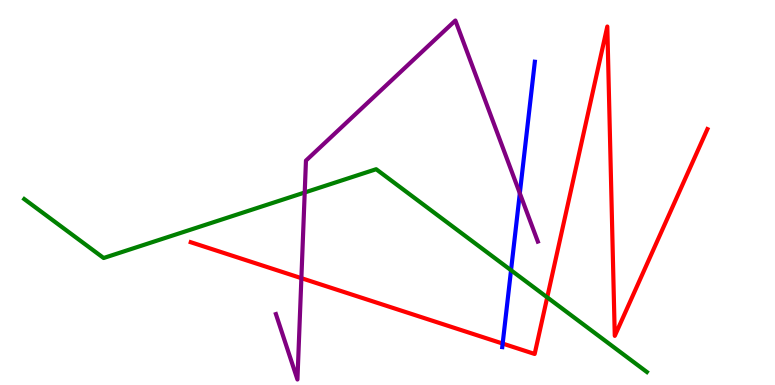[{'lines': ['blue', 'red'], 'intersections': [{'x': 6.49, 'y': 1.08}]}, {'lines': ['green', 'red'], 'intersections': [{'x': 7.06, 'y': 2.28}]}, {'lines': ['purple', 'red'], 'intersections': [{'x': 3.89, 'y': 2.77}]}, {'lines': ['blue', 'green'], 'intersections': [{'x': 6.59, 'y': 2.98}]}, {'lines': ['blue', 'purple'], 'intersections': [{'x': 6.71, 'y': 4.98}]}, {'lines': ['green', 'purple'], 'intersections': [{'x': 3.93, 'y': 5.0}]}]